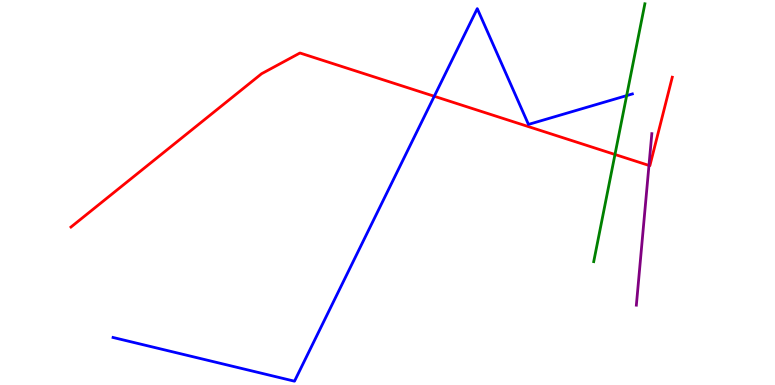[{'lines': ['blue', 'red'], 'intersections': [{'x': 5.6, 'y': 7.5}]}, {'lines': ['green', 'red'], 'intersections': [{'x': 7.94, 'y': 5.99}]}, {'lines': ['purple', 'red'], 'intersections': [{'x': 8.37, 'y': 5.7}]}, {'lines': ['blue', 'green'], 'intersections': [{'x': 8.09, 'y': 7.52}]}, {'lines': ['blue', 'purple'], 'intersections': []}, {'lines': ['green', 'purple'], 'intersections': []}]